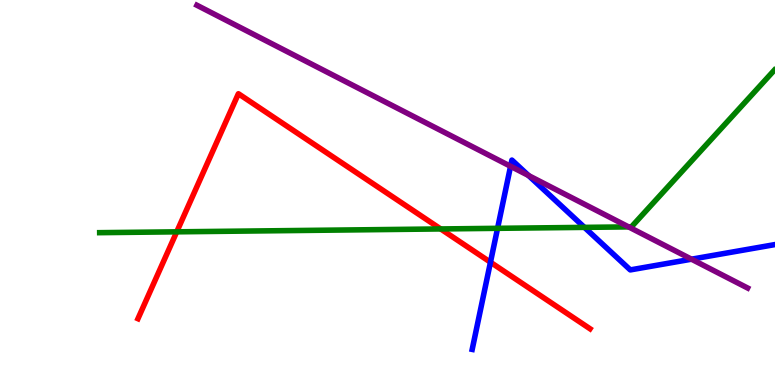[{'lines': ['blue', 'red'], 'intersections': [{'x': 6.33, 'y': 3.19}]}, {'lines': ['green', 'red'], 'intersections': [{'x': 2.28, 'y': 3.98}, {'x': 5.69, 'y': 4.05}]}, {'lines': ['purple', 'red'], 'intersections': []}, {'lines': ['blue', 'green'], 'intersections': [{'x': 6.42, 'y': 4.07}, {'x': 7.54, 'y': 4.09}]}, {'lines': ['blue', 'purple'], 'intersections': [{'x': 6.59, 'y': 5.68}, {'x': 6.82, 'y': 5.44}, {'x': 8.92, 'y': 3.27}]}, {'lines': ['green', 'purple'], 'intersections': [{'x': 8.11, 'y': 4.11}]}]